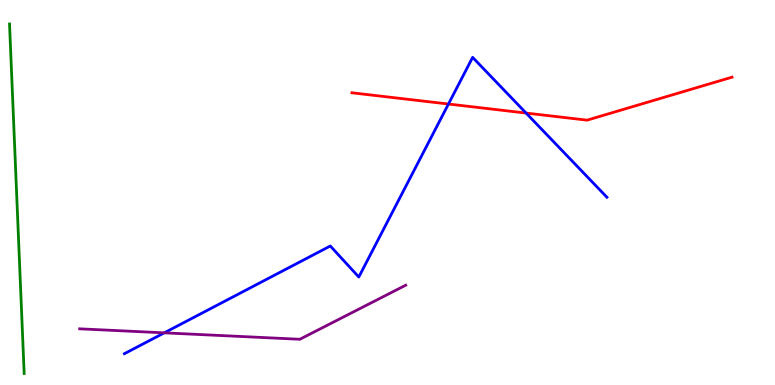[{'lines': ['blue', 'red'], 'intersections': [{'x': 5.79, 'y': 7.3}, {'x': 6.79, 'y': 7.06}]}, {'lines': ['green', 'red'], 'intersections': []}, {'lines': ['purple', 'red'], 'intersections': []}, {'lines': ['blue', 'green'], 'intersections': []}, {'lines': ['blue', 'purple'], 'intersections': [{'x': 2.12, 'y': 1.35}]}, {'lines': ['green', 'purple'], 'intersections': []}]